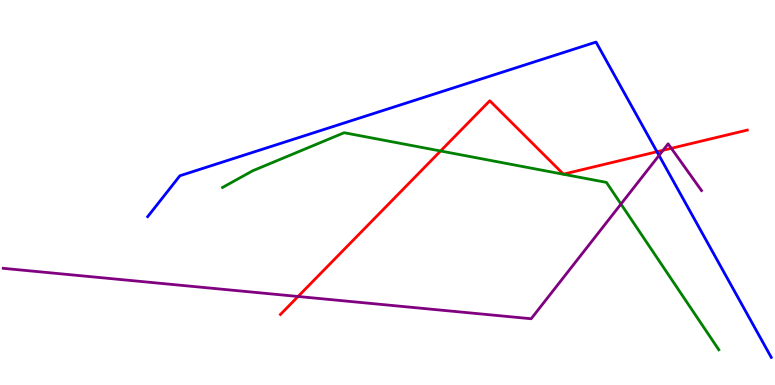[{'lines': ['blue', 'red'], 'intersections': [{'x': 8.48, 'y': 6.06}]}, {'lines': ['green', 'red'], 'intersections': [{'x': 5.69, 'y': 6.08}]}, {'lines': ['purple', 'red'], 'intersections': [{'x': 3.85, 'y': 2.3}, {'x': 8.56, 'y': 6.1}, {'x': 8.66, 'y': 6.15}]}, {'lines': ['blue', 'green'], 'intersections': []}, {'lines': ['blue', 'purple'], 'intersections': [{'x': 8.5, 'y': 5.96}]}, {'lines': ['green', 'purple'], 'intersections': [{'x': 8.01, 'y': 4.7}]}]